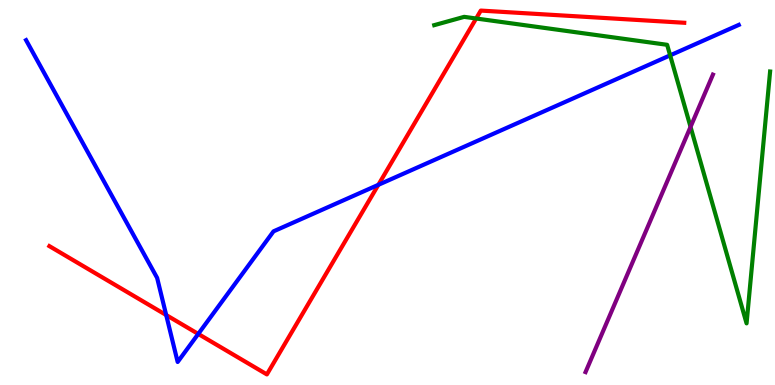[{'lines': ['blue', 'red'], 'intersections': [{'x': 2.14, 'y': 1.82}, {'x': 2.56, 'y': 1.33}, {'x': 4.88, 'y': 5.2}]}, {'lines': ['green', 'red'], 'intersections': [{'x': 6.14, 'y': 9.52}]}, {'lines': ['purple', 'red'], 'intersections': []}, {'lines': ['blue', 'green'], 'intersections': [{'x': 8.65, 'y': 8.56}]}, {'lines': ['blue', 'purple'], 'intersections': []}, {'lines': ['green', 'purple'], 'intersections': [{'x': 8.91, 'y': 6.7}]}]